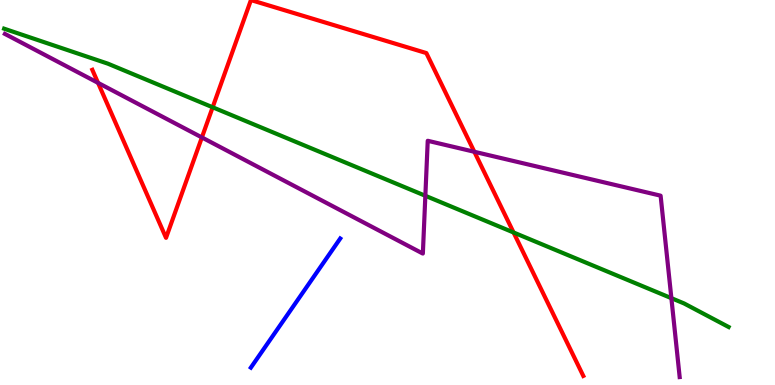[{'lines': ['blue', 'red'], 'intersections': []}, {'lines': ['green', 'red'], 'intersections': [{'x': 2.74, 'y': 7.21}, {'x': 6.63, 'y': 3.96}]}, {'lines': ['purple', 'red'], 'intersections': [{'x': 1.27, 'y': 7.85}, {'x': 2.6, 'y': 6.43}, {'x': 6.12, 'y': 6.06}]}, {'lines': ['blue', 'green'], 'intersections': []}, {'lines': ['blue', 'purple'], 'intersections': []}, {'lines': ['green', 'purple'], 'intersections': [{'x': 5.49, 'y': 4.91}, {'x': 8.66, 'y': 2.26}]}]